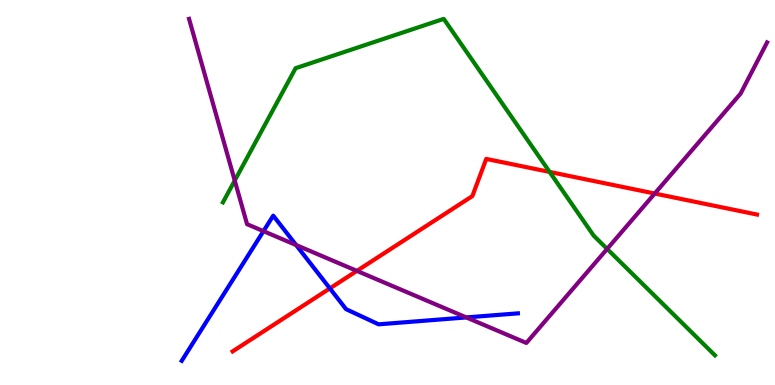[{'lines': ['blue', 'red'], 'intersections': [{'x': 4.26, 'y': 2.51}]}, {'lines': ['green', 'red'], 'intersections': [{'x': 7.09, 'y': 5.53}]}, {'lines': ['purple', 'red'], 'intersections': [{'x': 4.61, 'y': 2.96}, {'x': 8.45, 'y': 4.97}]}, {'lines': ['blue', 'green'], 'intersections': []}, {'lines': ['blue', 'purple'], 'intersections': [{'x': 3.4, 'y': 4.0}, {'x': 3.82, 'y': 3.63}, {'x': 6.02, 'y': 1.76}]}, {'lines': ['green', 'purple'], 'intersections': [{'x': 3.03, 'y': 5.31}, {'x': 7.83, 'y': 3.53}]}]